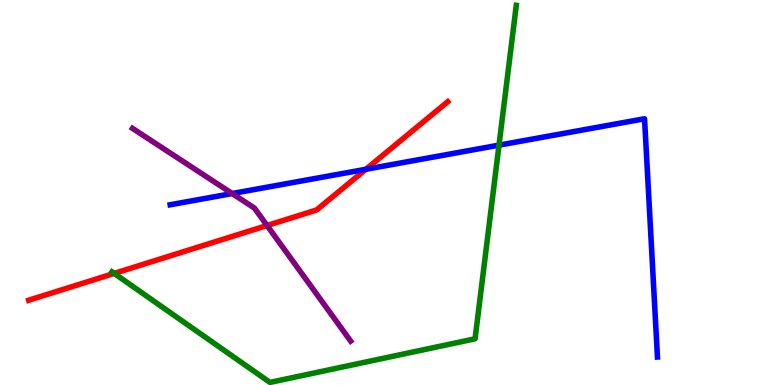[{'lines': ['blue', 'red'], 'intersections': [{'x': 4.72, 'y': 5.6}]}, {'lines': ['green', 'red'], 'intersections': [{'x': 1.47, 'y': 2.9}]}, {'lines': ['purple', 'red'], 'intersections': [{'x': 3.45, 'y': 4.14}]}, {'lines': ['blue', 'green'], 'intersections': [{'x': 6.44, 'y': 6.23}]}, {'lines': ['blue', 'purple'], 'intersections': [{'x': 3.0, 'y': 4.97}]}, {'lines': ['green', 'purple'], 'intersections': []}]